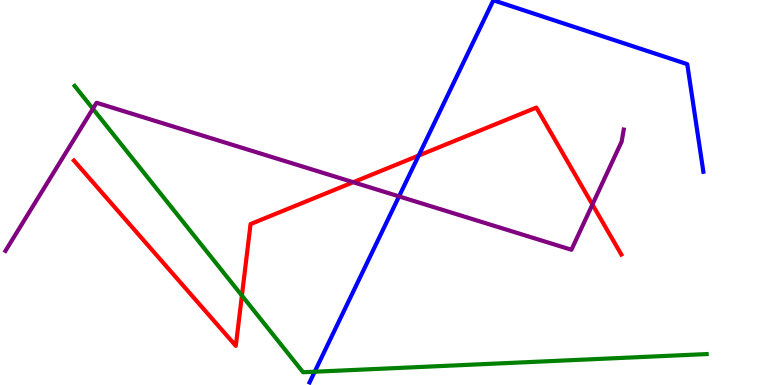[{'lines': ['blue', 'red'], 'intersections': [{'x': 5.4, 'y': 5.96}]}, {'lines': ['green', 'red'], 'intersections': [{'x': 3.12, 'y': 2.32}]}, {'lines': ['purple', 'red'], 'intersections': [{'x': 4.56, 'y': 5.27}, {'x': 7.64, 'y': 4.69}]}, {'lines': ['blue', 'green'], 'intersections': [{'x': 4.06, 'y': 0.345}]}, {'lines': ['blue', 'purple'], 'intersections': [{'x': 5.15, 'y': 4.9}]}, {'lines': ['green', 'purple'], 'intersections': [{'x': 1.2, 'y': 7.17}]}]